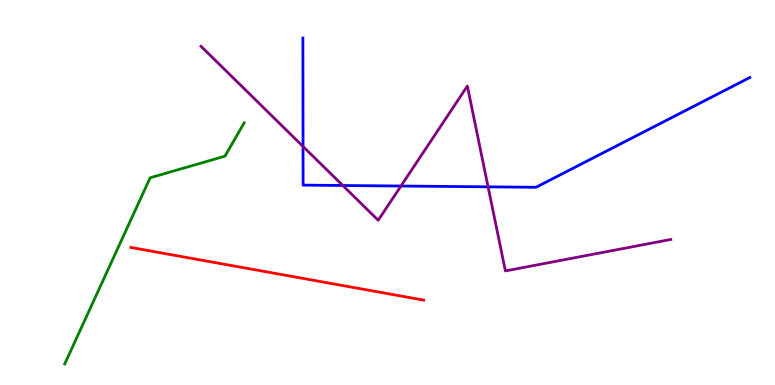[{'lines': ['blue', 'red'], 'intersections': []}, {'lines': ['green', 'red'], 'intersections': []}, {'lines': ['purple', 'red'], 'intersections': []}, {'lines': ['blue', 'green'], 'intersections': []}, {'lines': ['blue', 'purple'], 'intersections': [{'x': 3.91, 'y': 6.2}, {'x': 4.42, 'y': 5.18}, {'x': 5.17, 'y': 5.17}, {'x': 6.3, 'y': 5.15}]}, {'lines': ['green', 'purple'], 'intersections': []}]